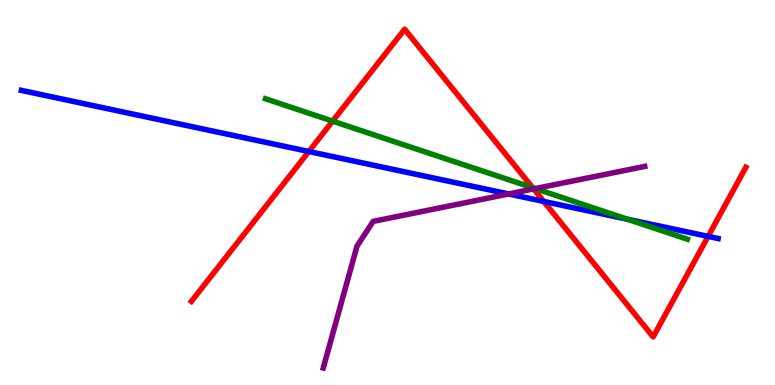[{'lines': ['blue', 'red'], 'intersections': [{'x': 3.98, 'y': 6.07}, {'x': 7.02, 'y': 4.77}, {'x': 9.14, 'y': 3.86}]}, {'lines': ['green', 'red'], 'intersections': [{'x': 4.29, 'y': 6.85}, {'x': 6.87, 'y': 5.13}]}, {'lines': ['purple', 'red'], 'intersections': [{'x': 6.89, 'y': 5.09}]}, {'lines': ['blue', 'green'], 'intersections': [{'x': 8.09, 'y': 4.31}]}, {'lines': ['blue', 'purple'], 'intersections': [{'x': 6.56, 'y': 4.96}]}, {'lines': ['green', 'purple'], 'intersections': [{'x': 6.91, 'y': 5.1}]}]